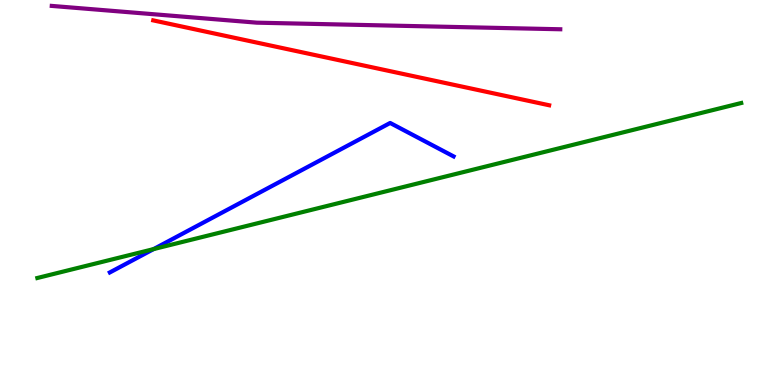[{'lines': ['blue', 'red'], 'intersections': []}, {'lines': ['green', 'red'], 'intersections': []}, {'lines': ['purple', 'red'], 'intersections': []}, {'lines': ['blue', 'green'], 'intersections': [{'x': 1.98, 'y': 3.53}]}, {'lines': ['blue', 'purple'], 'intersections': []}, {'lines': ['green', 'purple'], 'intersections': []}]